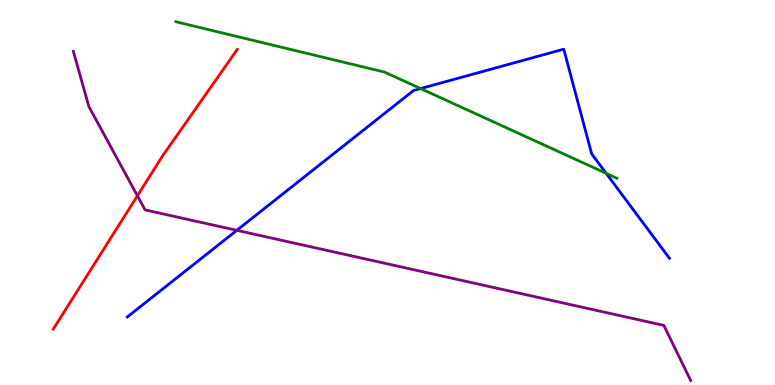[{'lines': ['blue', 'red'], 'intersections': []}, {'lines': ['green', 'red'], 'intersections': []}, {'lines': ['purple', 'red'], 'intersections': [{'x': 1.77, 'y': 4.92}]}, {'lines': ['blue', 'green'], 'intersections': [{'x': 5.43, 'y': 7.7}, {'x': 7.82, 'y': 5.5}]}, {'lines': ['blue', 'purple'], 'intersections': [{'x': 3.06, 'y': 4.02}]}, {'lines': ['green', 'purple'], 'intersections': []}]